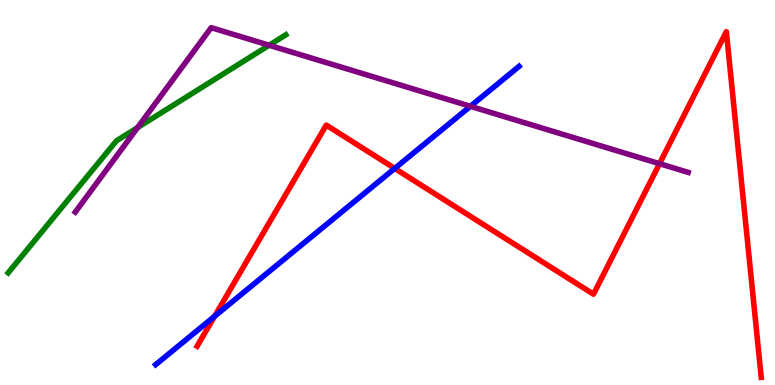[{'lines': ['blue', 'red'], 'intersections': [{'x': 2.77, 'y': 1.78}, {'x': 5.09, 'y': 5.63}]}, {'lines': ['green', 'red'], 'intersections': []}, {'lines': ['purple', 'red'], 'intersections': [{'x': 8.51, 'y': 5.75}]}, {'lines': ['blue', 'green'], 'intersections': []}, {'lines': ['blue', 'purple'], 'intersections': [{'x': 6.07, 'y': 7.24}]}, {'lines': ['green', 'purple'], 'intersections': [{'x': 1.77, 'y': 6.69}, {'x': 3.47, 'y': 8.82}]}]